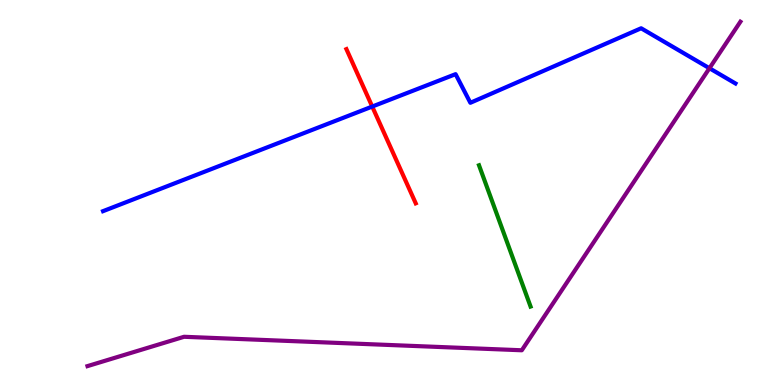[{'lines': ['blue', 'red'], 'intersections': [{'x': 4.8, 'y': 7.23}]}, {'lines': ['green', 'red'], 'intersections': []}, {'lines': ['purple', 'red'], 'intersections': []}, {'lines': ['blue', 'green'], 'intersections': []}, {'lines': ['blue', 'purple'], 'intersections': [{'x': 9.15, 'y': 8.23}]}, {'lines': ['green', 'purple'], 'intersections': []}]